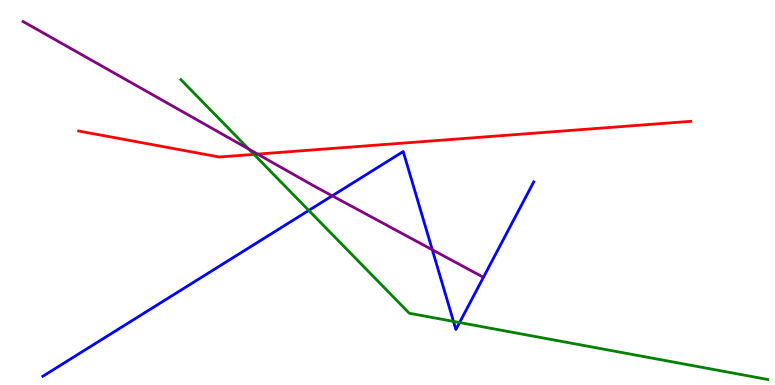[{'lines': ['blue', 'red'], 'intersections': []}, {'lines': ['green', 'red'], 'intersections': [{'x': 3.28, 'y': 5.99}]}, {'lines': ['purple', 'red'], 'intersections': [{'x': 3.32, 'y': 6.0}]}, {'lines': ['blue', 'green'], 'intersections': [{'x': 3.98, 'y': 4.53}, {'x': 5.85, 'y': 1.65}, {'x': 5.93, 'y': 1.62}]}, {'lines': ['blue', 'purple'], 'intersections': [{'x': 4.29, 'y': 4.91}, {'x': 5.58, 'y': 3.51}]}, {'lines': ['green', 'purple'], 'intersections': [{'x': 3.21, 'y': 6.13}]}]